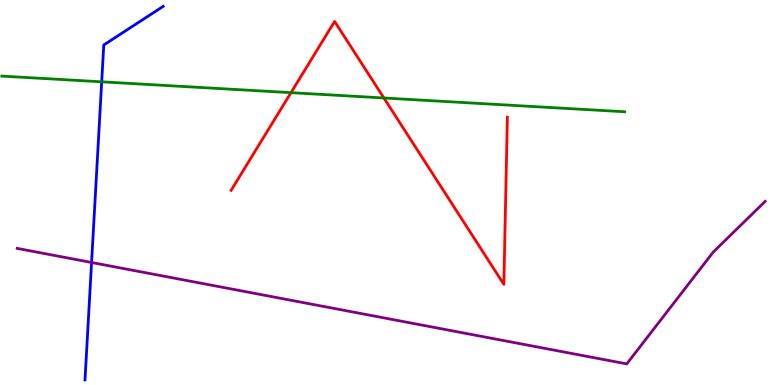[{'lines': ['blue', 'red'], 'intersections': []}, {'lines': ['green', 'red'], 'intersections': [{'x': 3.75, 'y': 7.59}, {'x': 4.95, 'y': 7.46}]}, {'lines': ['purple', 'red'], 'intersections': []}, {'lines': ['blue', 'green'], 'intersections': [{'x': 1.31, 'y': 7.87}]}, {'lines': ['blue', 'purple'], 'intersections': [{'x': 1.18, 'y': 3.18}]}, {'lines': ['green', 'purple'], 'intersections': []}]